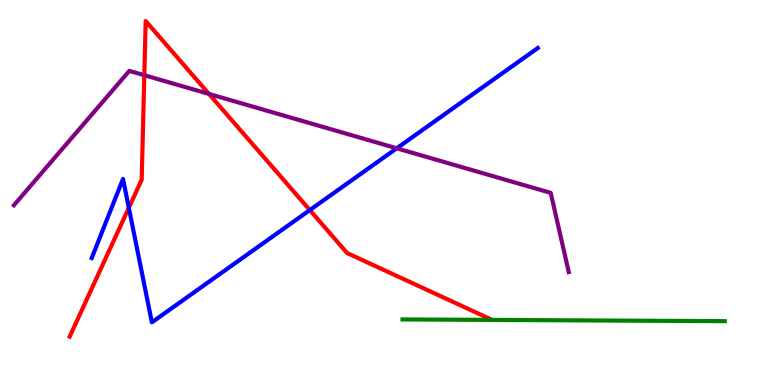[{'lines': ['blue', 'red'], 'intersections': [{'x': 1.66, 'y': 4.6}, {'x': 4.0, 'y': 4.54}]}, {'lines': ['green', 'red'], 'intersections': []}, {'lines': ['purple', 'red'], 'intersections': [{'x': 1.86, 'y': 8.05}, {'x': 2.7, 'y': 7.56}]}, {'lines': ['blue', 'green'], 'intersections': []}, {'lines': ['blue', 'purple'], 'intersections': [{'x': 5.12, 'y': 6.15}]}, {'lines': ['green', 'purple'], 'intersections': []}]